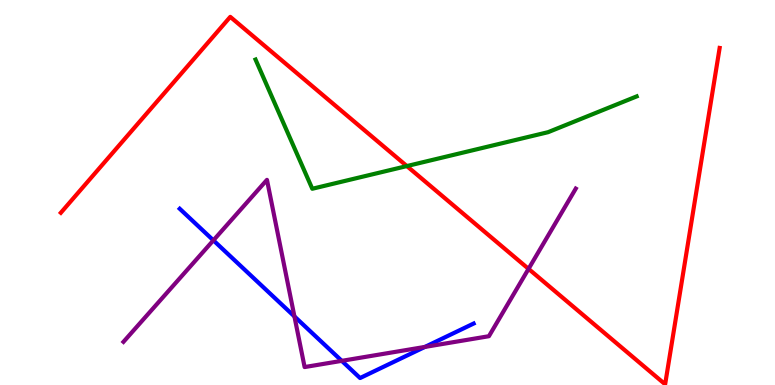[{'lines': ['blue', 'red'], 'intersections': []}, {'lines': ['green', 'red'], 'intersections': [{'x': 5.25, 'y': 5.69}]}, {'lines': ['purple', 'red'], 'intersections': [{'x': 6.82, 'y': 3.02}]}, {'lines': ['blue', 'green'], 'intersections': []}, {'lines': ['blue', 'purple'], 'intersections': [{'x': 2.75, 'y': 3.76}, {'x': 3.8, 'y': 1.78}, {'x': 4.41, 'y': 0.627}, {'x': 5.48, 'y': 0.989}]}, {'lines': ['green', 'purple'], 'intersections': []}]